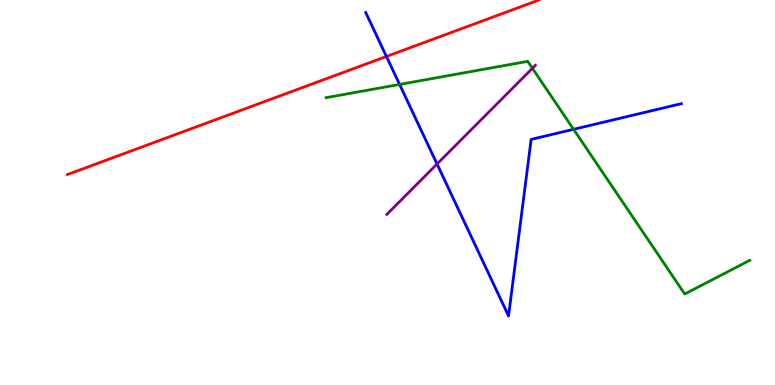[{'lines': ['blue', 'red'], 'intersections': [{'x': 4.99, 'y': 8.53}]}, {'lines': ['green', 'red'], 'intersections': []}, {'lines': ['purple', 'red'], 'intersections': []}, {'lines': ['blue', 'green'], 'intersections': [{'x': 5.16, 'y': 7.81}, {'x': 7.4, 'y': 6.64}]}, {'lines': ['blue', 'purple'], 'intersections': [{'x': 5.64, 'y': 5.74}]}, {'lines': ['green', 'purple'], 'intersections': [{'x': 6.87, 'y': 8.23}]}]